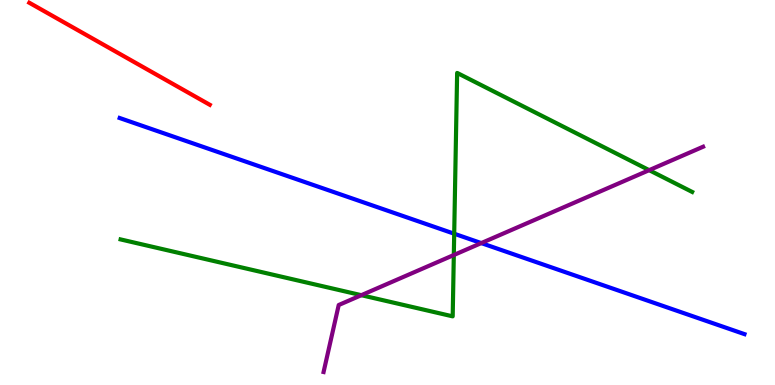[{'lines': ['blue', 'red'], 'intersections': []}, {'lines': ['green', 'red'], 'intersections': []}, {'lines': ['purple', 'red'], 'intersections': []}, {'lines': ['blue', 'green'], 'intersections': [{'x': 5.86, 'y': 3.93}]}, {'lines': ['blue', 'purple'], 'intersections': [{'x': 6.21, 'y': 3.69}]}, {'lines': ['green', 'purple'], 'intersections': [{'x': 4.66, 'y': 2.33}, {'x': 5.86, 'y': 3.38}, {'x': 8.38, 'y': 5.58}]}]